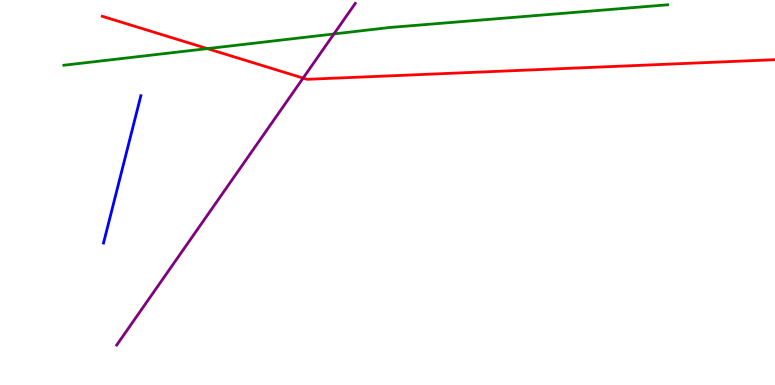[{'lines': ['blue', 'red'], 'intersections': []}, {'lines': ['green', 'red'], 'intersections': [{'x': 2.68, 'y': 8.74}]}, {'lines': ['purple', 'red'], 'intersections': [{'x': 3.91, 'y': 7.97}]}, {'lines': ['blue', 'green'], 'intersections': []}, {'lines': ['blue', 'purple'], 'intersections': []}, {'lines': ['green', 'purple'], 'intersections': [{'x': 4.31, 'y': 9.12}]}]